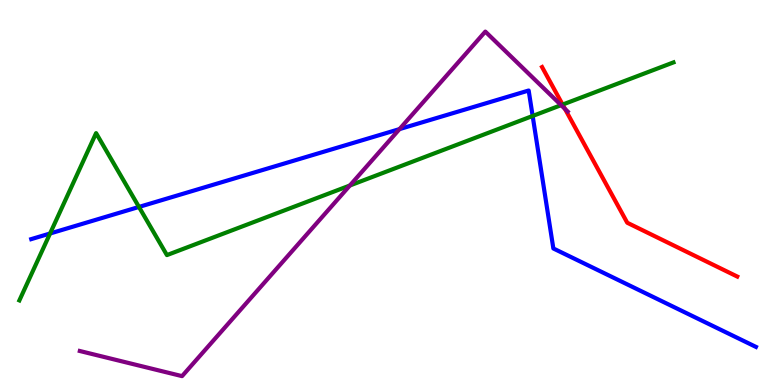[{'lines': ['blue', 'red'], 'intersections': []}, {'lines': ['green', 'red'], 'intersections': [{'x': 7.26, 'y': 7.28}]}, {'lines': ['purple', 'red'], 'intersections': [{'x': 7.29, 'y': 7.17}]}, {'lines': ['blue', 'green'], 'intersections': [{'x': 0.646, 'y': 3.94}, {'x': 1.79, 'y': 4.62}, {'x': 6.87, 'y': 6.99}]}, {'lines': ['blue', 'purple'], 'intersections': [{'x': 5.15, 'y': 6.65}]}, {'lines': ['green', 'purple'], 'intersections': [{'x': 4.51, 'y': 5.18}, {'x': 7.24, 'y': 7.27}]}]